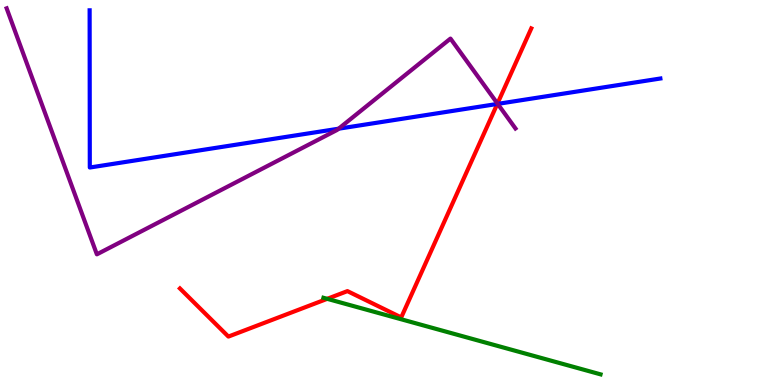[{'lines': ['blue', 'red'], 'intersections': [{'x': 6.42, 'y': 7.3}]}, {'lines': ['green', 'red'], 'intersections': [{'x': 4.22, 'y': 2.24}]}, {'lines': ['purple', 'red'], 'intersections': [{'x': 6.42, 'y': 7.31}]}, {'lines': ['blue', 'green'], 'intersections': []}, {'lines': ['blue', 'purple'], 'intersections': [{'x': 4.37, 'y': 6.66}, {'x': 6.42, 'y': 7.3}]}, {'lines': ['green', 'purple'], 'intersections': []}]